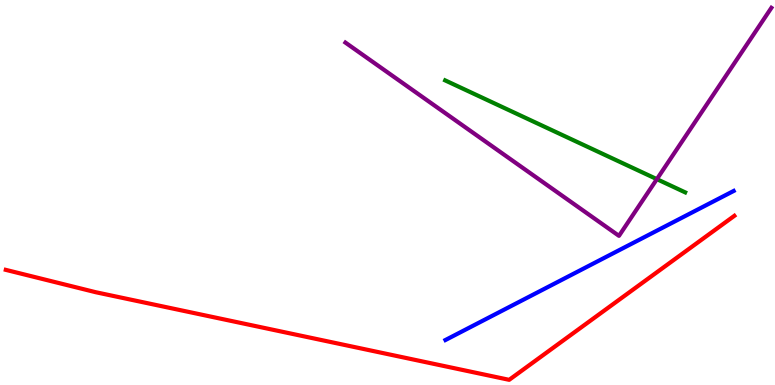[{'lines': ['blue', 'red'], 'intersections': []}, {'lines': ['green', 'red'], 'intersections': []}, {'lines': ['purple', 'red'], 'intersections': []}, {'lines': ['blue', 'green'], 'intersections': []}, {'lines': ['blue', 'purple'], 'intersections': []}, {'lines': ['green', 'purple'], 'intersections': [{'x': 8.48, 'y': 5.35}]}]